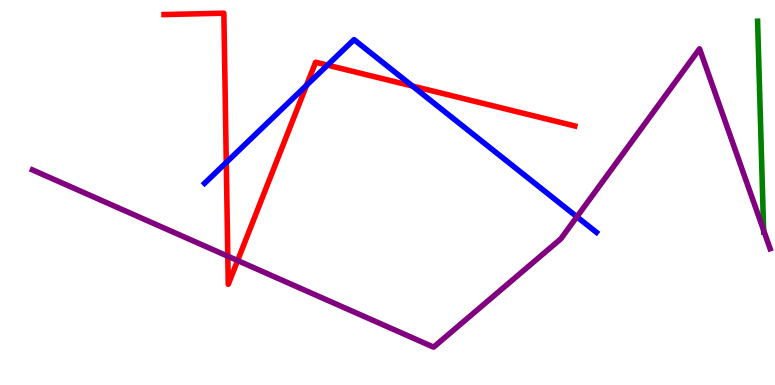[{'lines': ['blue', 'red'], 'intersections': [{'x': 2.92, 'y': 5.78}, {'x': 3.96, 'y': 7.78}, {'x': 4.23, 'y': 8.31}, {'x': 5.32, 'y': 7.77}]}, {'lines': ['green', 'red'], 'intersections': []}, {'lines': ['purple', 'red'], 'intersections': [{'x': 2.94, 'y': 3.35}, {'x': 3.07, 'y': 3.23}]}, {'lines': ['blue', 'green'], 'intersections': []}, {'lines': ['blue', 'purple'], 'intersections': [{'x': 7.44, 'y': 4.37}]}, {'lines': ['green', 'purple'], 'intersections': [{'x': 9.85, 'y': 4.02}]}]